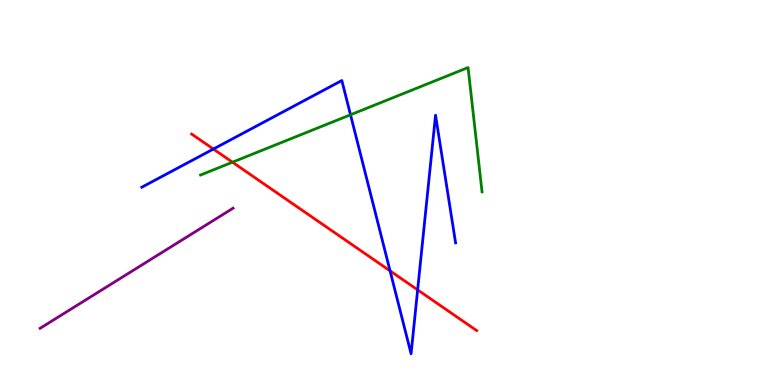[{'lines': ['blue', 'red'], 'intersections': [{'x': 2.75, 'y': 6.13}, {'x': 5.03, 'y': 2.96}, {'x': 5.39, 'y': 2.47}]}, {'lines': ['green', 'red'], 'intersections': [{'x': 3.0, 'y': 5.79}]}, {'lines': ['purple', 'red'], 'intersections': []}, {'lines': ['blue', 'green'], 'intersections': [{'x': 4.52, 'y': 7.02}]}, {'lines': ['blue', 'purple'], 'intersections': []}, {'lines': ['green', 'purple'], 'intersections': []}]